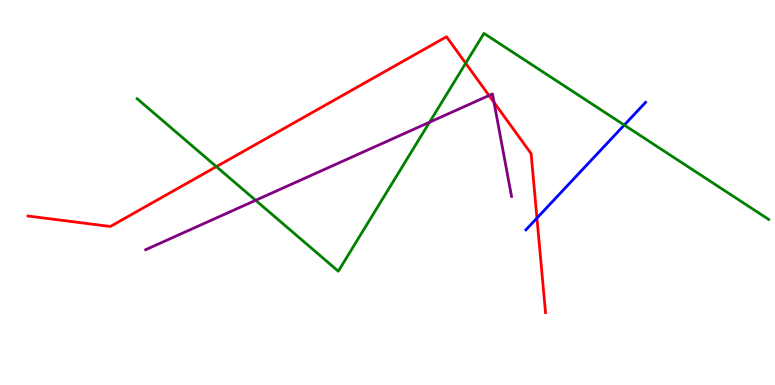[{'lines': ['blue', 'red'], 'intersections': [{'x': 6.93, 'y': 4.34}]}, {'lines': ['green', 'red'], 'intersections': [{'x': 2.79, 'y': 5.67}, {'x': 6.01, 'y': 8.36}]}, {'lines': ['purple', 'red'], 'intersections': [{'x': 6.31, 'y': 7.52}, {'x': 6.37, 'y': 7.34}]}, {'lines': ['blue', 'green'], 'intersections': [{'x': 8.05, 'y': 6.75}]}, {'lines': ['blue', 'purple'], 'intersections': []}, {'lines': ['green', 'purple'], 'intersections': [{'x': 3.3, 'y': 4.8}, {'x': 5.54, 'y': 6.83}]}]